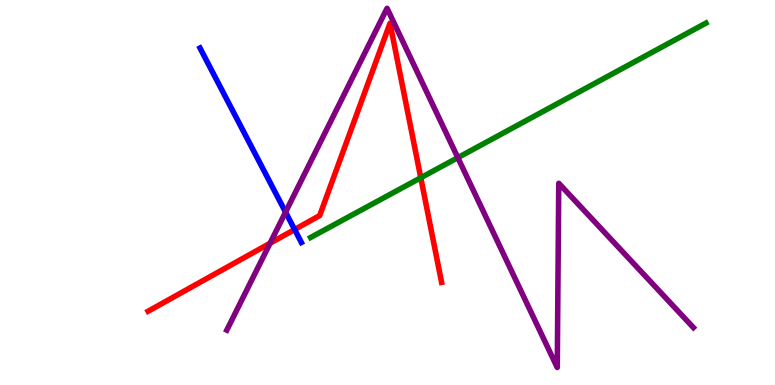[{'lines': ['blue', 'red'], 'intersections': [{'x': 3.8, 'y': 4.04}]}, {'lines': ['green', 'red'], 'intersections': [{'x': 5.43, 'y': 5.38}]}, {'lines': ['purple', 'red'], 'intersections': [{'x': 3.48, 'y': 3.68}]}, {'lines': ['blue', 'green'], 'intersections': []}, {'lines': ['blue', 'purple'], 'intersections': [{'x': 3.68, 'y': 4.49}]}, {'lines': ['green', 'purple'], 'intersections': [{'x': 5.91, 'y': 5.91}]}]